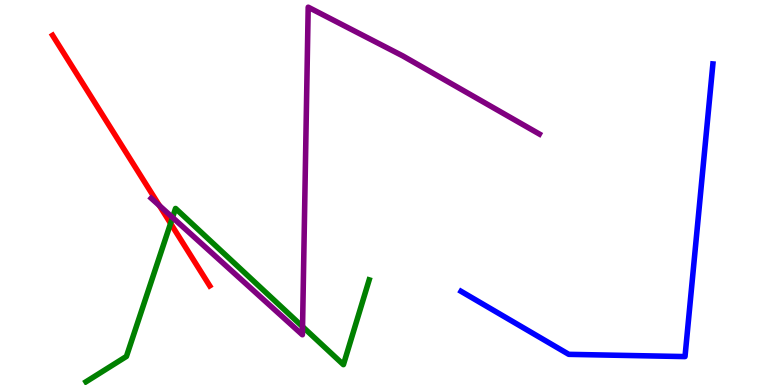[{'lines': ['blue', 'red'], 'intersections': []}, {'lines': ['green', 'red'], 'intersections': [{'x': 2.2, 'y': 4.2}]}, {'lines': ['purple', 'red'], 'intersections': [{'x': 2.06, 'y': 4.66}]}, {'lines': ['blue', 'green'], 'intersections': []}, {'lines': ['blue', 'purple'], 'intersections': []}, {'lines': ['green', 'purple'], 'intersections': [{'x': 2.23, 'y': 4.35}, {'x': 3.9, 'y': 1.52}]}]